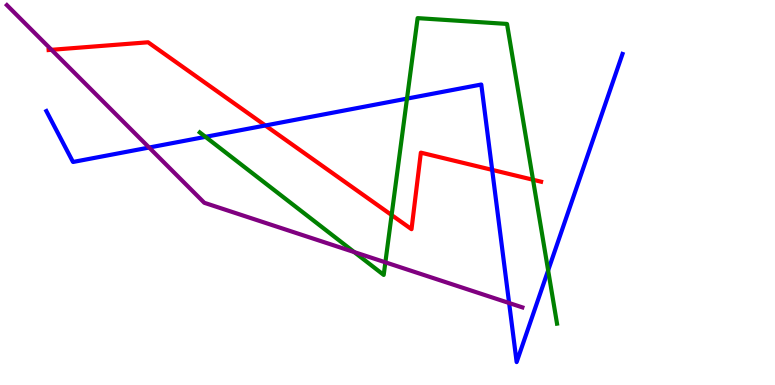[{'lines': ['blue', 'red'], 'intersections': [{'x': 3.42, 'y': 6.74}, {'x': 6.35, 'y': 5.59}]}, {'lines': ['green', 'red'], 'intersections': [{'x': 5.05, 'y': 4.41}, {'x': 6.88, 'y': 5.33}]}, {'lines': ['purple', 'red'], 'intersections': [{'x': 0.665, 'y': 8.71}]}, {'lines': ['blue', 'green'], 'intersections': [{'x': 2.65, 'y': 6.45}, {'x': 5.25, 'y': 7.44}, {'x': 7.07, 'y': 2.98}]}, {'lines': ['blue', 'purple'], 'intersections': [{'x': 1.92, 'y': 6.17}, {'x': 6.57, 'y': 2.13}]}, {'lines': ['green', 'purple'], 'intersections': [{'x': 4.57, 'y': 3.45}, {'x': 4.97, 'y': 3.19}]}]